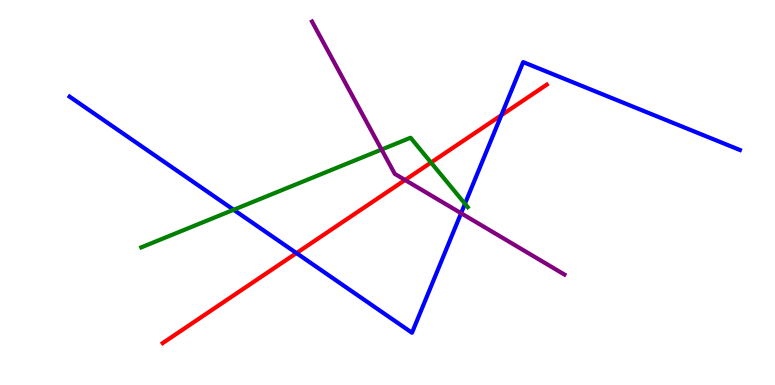[{'lines': ['blue', 'red'], 'intersections': [{'x': 3.83, 'y': 3.43}, {'x': 6.47, 'y': 7.01}]}, {'lines': ['green', 'red'], 'intersections': [{'x': 5.56, 'y': 5.78}]}, {'lines': ['purple', 'red'], 'intersections': [{'x': 5.23, 'y': 5.32}]}, {'lines': ['blue', 'green'], 'intersections': [{'x': 3.01, 'y': 4.55}, {'x': 6.0, 'y': 4.71}]}, {'lines': ['blue', 'purple'], 'intersections': [{'x': 5.95, 'y': 4.46}]}, {'lines': ['green', 'purple'], 'intersections': [{'x': 4.92, 'y': 6.12}]}]